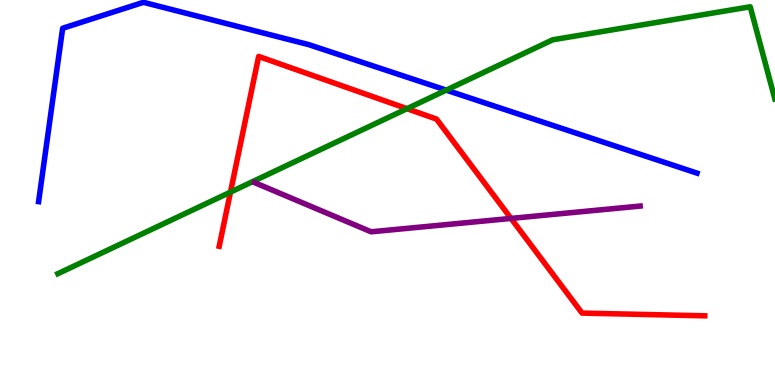[{'lines': ['blue', 'red'], 'intersections': []}, {'lines': ['green', 'red'], 'intersections': [{'x': 2.97, 'y': 5.01}, {'x': 5.25, 'y': 7.18}]}, {'lines': ['purple', 'red'], 'intersections': [{'x': 6.59, 'y': 4.33}]}, {'lines': ['blue', 'green'], 'intersections': [{'x': 5.76, 'y': 7.66}]}, {'lines': ['blue', 'purple'], 'intersections': []}, {'lines': ['green', 'purple'], 'intersections': []}]